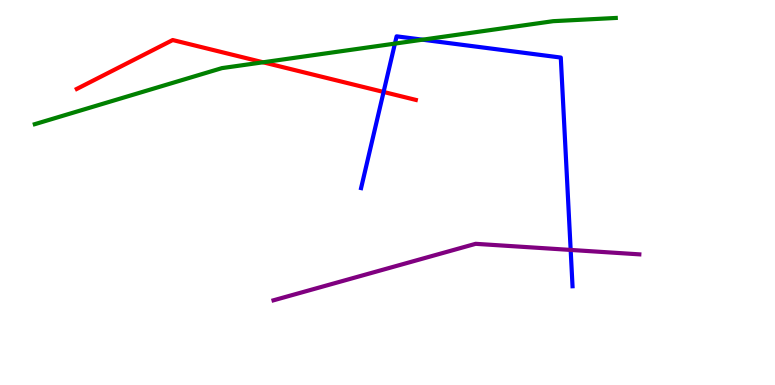[{'lines': ['blue', 'red'], 'intersections': [{'x': 4.95, 'y': 7.61}]}, {'lines': ['green', 'red'], 'intersections': [{'x': 3.39, 'y': 8.38}]}, {'lines': ['purple', 'red'], 'intersections': []}, {'lines': ['blue', 'green'], 'intersections': [{'x': 5.1, 'y': 8.87}, {'x': 5.45, 'y': 8.97}]}, {'lines': ['blue', 'purple'], 'intersections': [{'x': 7.36, 'y': 3.51}]}, {'lines': ['green', 'purple'], 'intersections': []}]